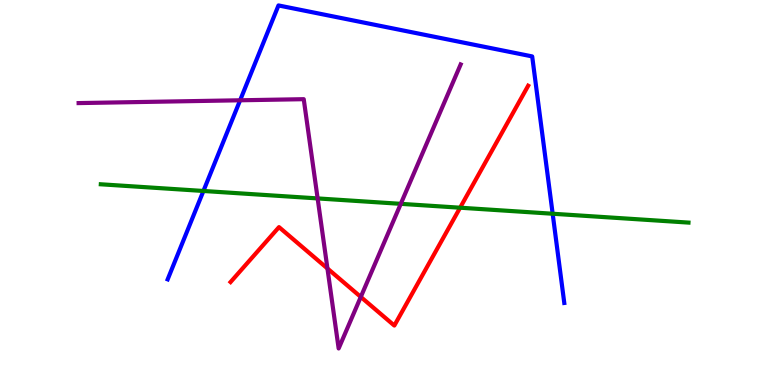[{'lines': ['blue', 'red'], 'intersections': []}, {'lines': ['green', 'red'], 'intersections': [{'x': 5.94, 'y': 4.61}]}, {'lines': ['purple', 'red'], 'intersections': [{'x': 4.23, 'y': 3.03}, {'x': 4.66, 'y': 2.29}]}, {'lines': ['blue', 'green'], 'intersections': [{'x': 2.62, 'y': 5.04}, {'x': 7.13, 'y': 4.45}]}, {'lines': ['blue', 'purple'], 'intersections': [{'x': 3.1, 'y': 7.4}]}, {'lines': ['green', 'purple'], 'intersections': [{'x': 4.1, 'y': 4.85}, {'x': 5.17, 'y': 4.71}]}]